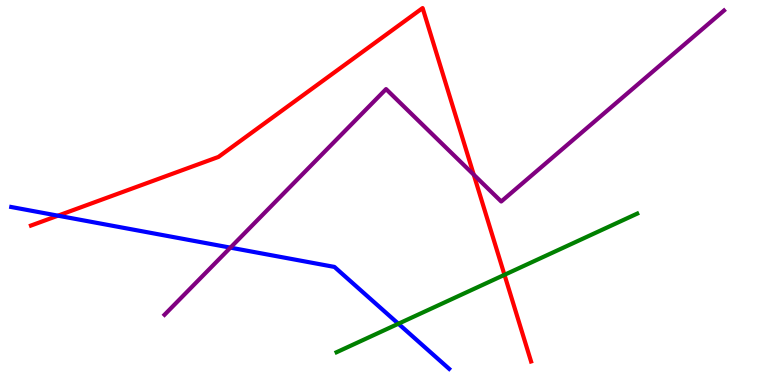[{'lines': ['blue', 'red'], 'intersections': [{'x': 0.748, 'y': 4.4}]}, {'lines': ['green', 'red'], 'intersections': [{'x': 6.51, 'y': 2.86}]}, {'lines': ['purple', 'red'], 'intersections': [{'x': 6.11, 'y': 5.46}]}, {'lines': ['blue', 'green'], 'intersections': [{'x': 5.14, 'y': 1.59}]}, {'lines': ['blue', 'purple'], 'intersections': [{'x': 2.97, 'y': 3.57}]}, {'lines': ['green', 'purple'], 'intersections': []}]